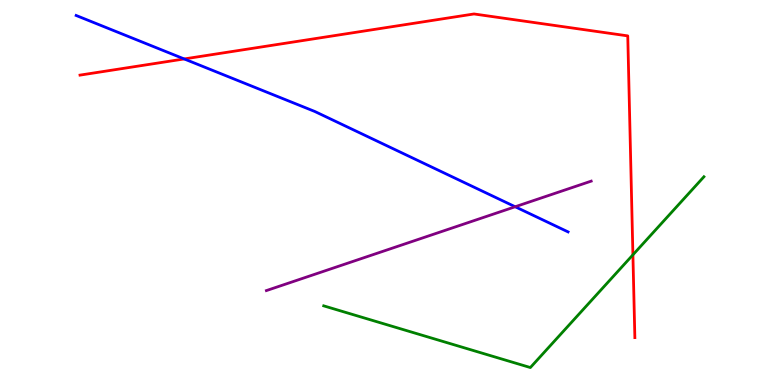[{'lines': ['blue', 'red'], 'intersections': [{'x': 2.38, 'y': 8.47}]}, {'lines': ['green', 'red'], 'intersections': [{'x': 8.17, 'y': 3.38}]}, {'lines': ['purple', 'red'], 'intersections': []}, {'lines': ['blue', 'green'], 'intersections': []}, {'lines': ['blue', 'purple'], 'intersections': [{'x': 6.65, 'y': 4.63}]}, {'lines': ['green', 'purple'], 'intersections': []}]